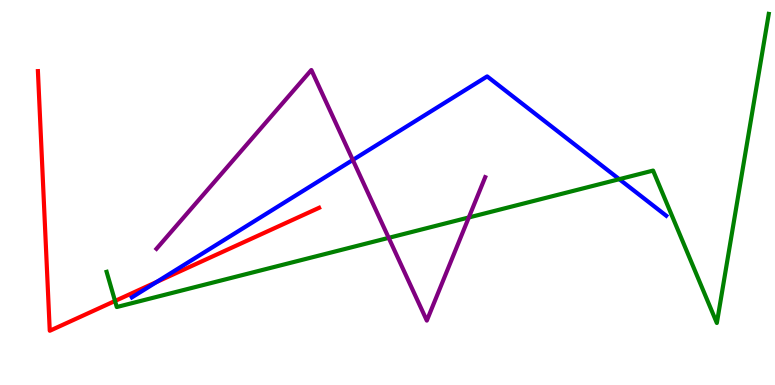[{'lines': ['blue', 'red'], 'intersections': [{'x': 2.02, 'y': 2.68}]}, {'lines': ['green', 'red'], 'intersections': [{'x': 1.48, 'y': 2.18}]}, {'lines': ['purple', 'red'], 'intersections': []}, {'lines': ['blue', 'green'], 'intersections': [{'x': 7.99, 'y': 5.35}]}, {'lines': ['blue', 'purple'], 'intersections': [{'x': 4.55, 'y': 5.85}]}, {'lines': ['green', 'purple'], 'intersections': [{'x': 5.02, 'y': 3.82}, {'x': 6.05, 'y': 4.35}]}]